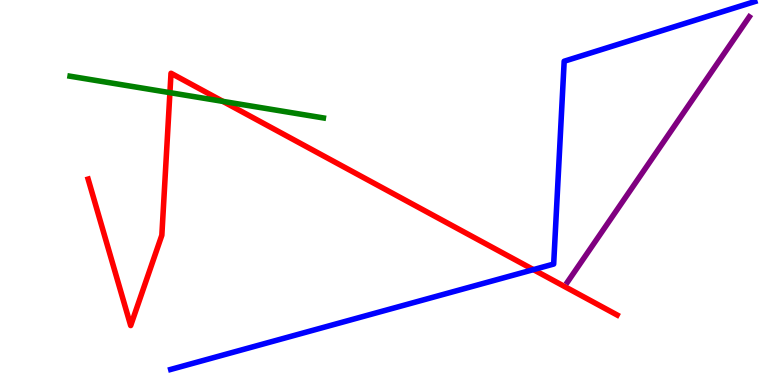[{'lines': ['blue', 'red'], 'intersections': [{'x': 6.88, 'y': 3.0}]}, {'lines': ['green', 'red'], 'intersections': [{'x': 2.19, 'y': 7.59}, {'x': 2.88, 'y': 7.37}]}, {'lines': ['purple', 'red'], 'intersections': []}, {'lines': ['blue', 'green'], 'intersections': []}, {'lines': ['blue', 'purple'], 'intersections': []}, {'lines': ['green', 'purple'], 'intersections': []}]